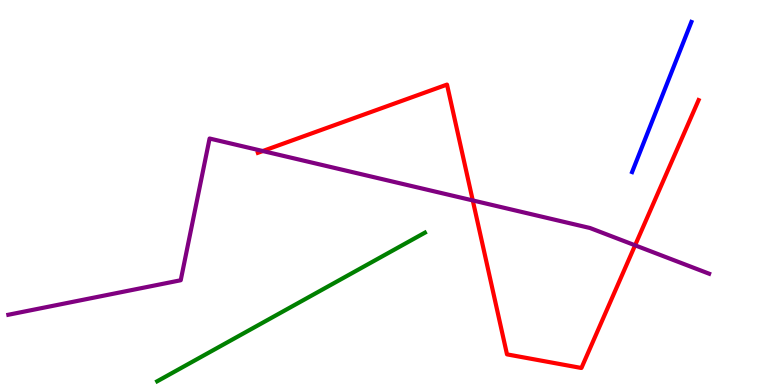[{'lines': ['blue', 'red'], 'intersections': []}, {'lines': ['green', 'red'], 'intersections': []}, {'lines': ['purple', 'red'], 'intersections': [{'x': 3.39, 'y': 6.08}, {'x': 6.1, 'y': 4.79}, {'x': 8.19, 'y': 3.63}]}, {'lines': ['blue', 'green'], 'intersections': []}, {'lines': ['blue', 'purple'], 'intersections': []}, {'lines': ['green', 'purple'], 'intersections': []}]